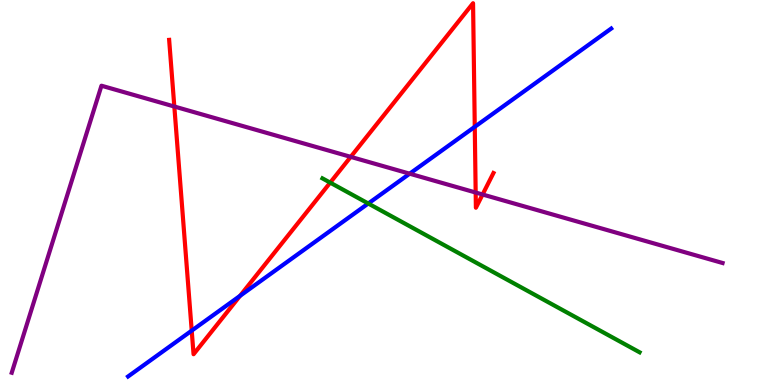[{'lines': ['blue', 'red'], 'intersections': [{'x': 2.47, 'y': 1.41}, {'x': 3.1, 'y': 2.32}, {'x': 6.13, 'y': 6.71}]}, {'lines': ['green', 'red'], 'intersections': [{'x': 4.26, 'y': 5.26}]}, {'lines': ['purple', 'red'], 'intersections': [{'x': 2.25, 'y': 7.23}, {'x': 4.53, 'y': 5.93}, {'x': 6.14, 'y': 5.0}, {'x': 6.23, 'y': 4.95}]}, {'lines': ['blue', 'green'], 'intersections': [{'x': 4.75, 'y': 4.71}]}, {'lines': ['blue', 'purple'], 'intersections': [{'x': 5.29, 'y': 5.49}]}, {'lines': ['green', 'purple'], 'intersections': []}]